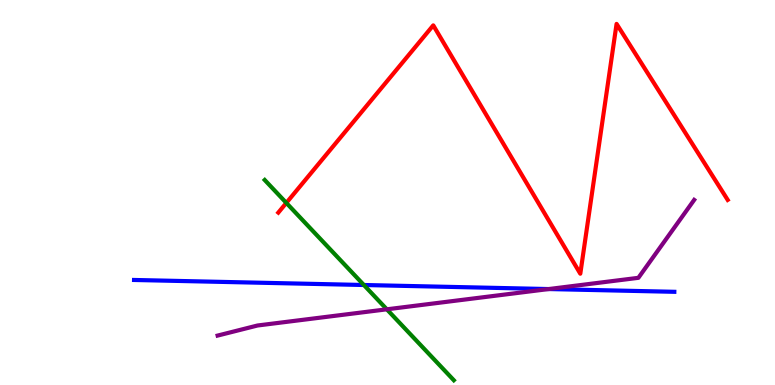[{'lines': ['blue', 'red'], 'intersections': []}, {'lines': ['green', 'red'], 'intersections': [{'x': 3.69, 'y': 4.73}]}, {'lines': ['purple', 'red'], 'intersections': []}, {'lines': ['blue', 'green'], 'intersections': [{'x': 4.7, 'y': 2.6}]}, {'lines': ['blue', 'purple'], 'intersections': [{'x': 7.08, 'y': 2.49}]}, {'lines': ['green', 'purple'], 'intersections': [{'x': 4.99, 'y': 1.97}]}]